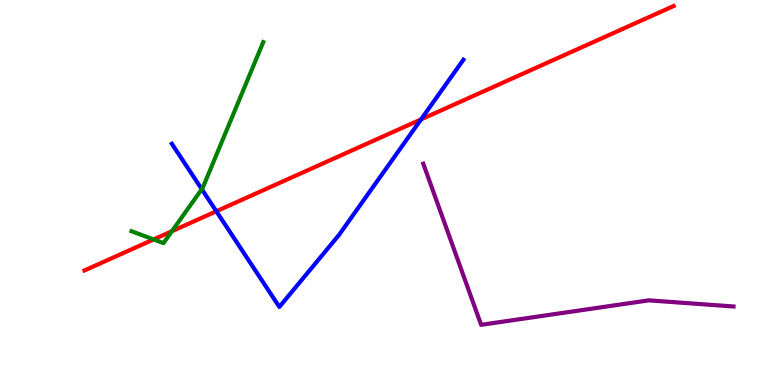[{'lines': ['blue', 'red'], 'intersections': [{'x': 2.79, 'y': 4.51}, {'x': 5.43, 'y': 6.9}]}, {'lines': ['green', 'red'], 'intersections': [{'x': 1.98, 'y': 3.78}, {'x': 2.22, 'y': 3.99}]}, {'lines': ['purple', 'red'], 'intersections': []}, {'lines': ['blue', 'green'], 'intersections': [{'x': 2.6, 'y': 5.09}]}, {'lines': ['blue', 'purple'], 'intersections': []}, {'lines': ['green', 'purple'], 'intersections': []}]